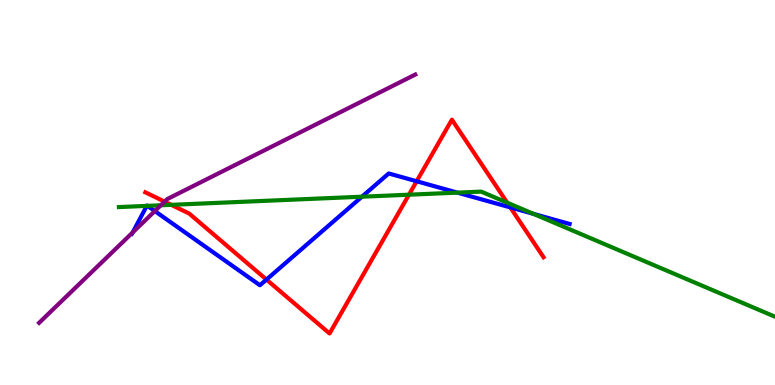[{'lines': ['blue', 'red'], 'intersections': [{'x': 3.44, 'y': 2.74}, {'x': 5.38, 'y': 5.29}, {'x': 6.59, 'y': 4.61}]}, {'lines': ['green', 'red'], 'intersections': [{'x': 2.21, 'y': 4.68}, {'x': 5.28, 'y': 4.94}, {'x': 6.54, 'y': 4.74}]}, {'lines': ['purple', 'red'], 'intersections': [{'x': 2.12, 'y': 4.76}]}, {'lines': ['blue', 'green'], 'intersections': [{'x': 1.89, 'y': 4.65}, {'x': 1.9, 'y': 4.65}, {'x': 4.67, 'y': 4.89}, {'x': 5.9, 'y': 5.0}, {'x': 6.88, 'y': 4.45}]}, {'lines': ['blue', 'purple'], 'intersections': [{'x': 1.71, 'y': 3.96}, {'x': 2.0, 'y': 4.52}]}, {'lines': ['green', 'purple'], 'intersections': [{'x': 2.08, 'y': 4.67}]}]